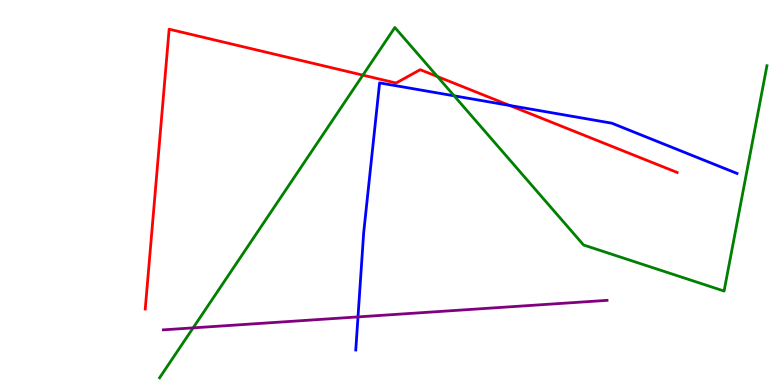[{'lines': ['blue', 'red'], 'intersections': [{'x': 6.58, 'y': 7.26}]}, {'lines': ['green', 'red'], 'intersections': [{'x': 4.68, 'y': 8.05}, {'x': 5.64, 'y': 8.01}]}, {'lines': ['purple', 'red'], 'intersections': []}, {'lines': ['blue', 'green'], 'intersections': [{'x': 5.86, 'y': 7.51}]}, {'lines': ['blue', 'purple'], 'intersections': [{'x': 4.62, 'y': 1.77}]}, {'lines': ['green', 'purple'], 'intersections': [{'x': 2.49, 'y': 1.48}]}]